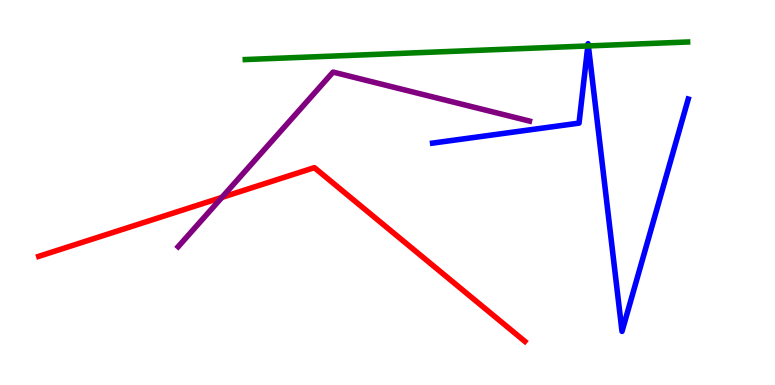[{'lines': ['blue', 'red'], 'intersections': []}, {'lines': ['green', 'red'], 'intersections': []}, {'lines': ['purple', 'red'], 'intersections': [{'x': 2.86, 'y': 4.87}]}, {'lines': ['blue', 'green'], 'intersections': [{'x': 7.59, 'y': 8.81}, {'x': 7.59, 'y': 8.81}]}, {'lines': ['blue', 'purple'], 'intersections': []}, {'lines': ['green', 'purple'], 'intersections': []}]